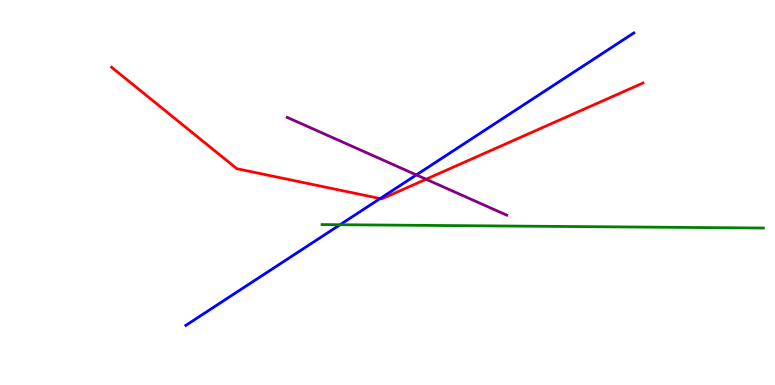[{'lines': ['blue', 'red'], 'intersections': [{'x': 4.91, 'y': 4.84}]}, {'lines': ['green', 'red'], 'intersections': []}, {'lines': ['purple', 'red'], 'intersections': [{'x': 5.5, 'y': 5.34}]}, {'lines': ['blue', 'green'], 'intersections': [{'x': 4.39, 'y': 4.16}]}, {'lines': ['blue', 'purple'], 'intersections': [{'x': 5.37, 'y': 5.46}]}, {'lines': ['green', 'purple'], 'intersections': []}]